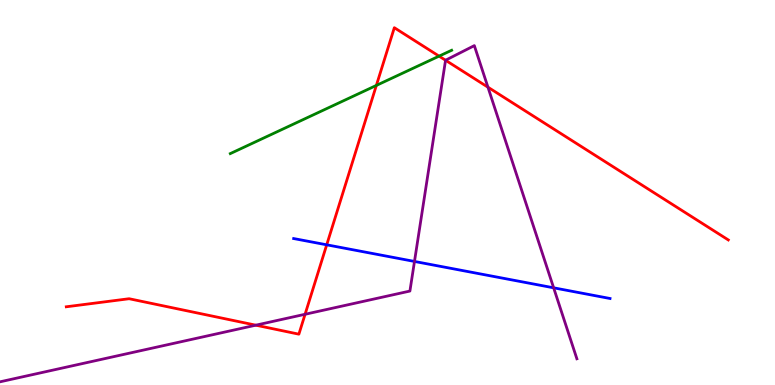[{'lines': ['blue', 'red'], 'intersections': [{'x': 4.22, 'y': 3.64}]}, {'lines': ['green', 'red'], 'intersections': [{'x': 4.86, 'y': 7.78}, {'x': 5.67, 'y': 8.54}]}, {'lines': ['purple', 'red'], 'intersections': [{'x': 3.3, 'y': 1.55}, {'x': 3.94, 'y': 1.84}, {'x': 5.75, 'y': 8.43}, {'x': 6.3, 'y': 7.74}]}, {'lines': ['blue', 'green'], 'intersections': []}, {'lines': ['blue', 'purple'], 'intersections': [{'x': 5.35, 'y': 3.21}, {'x': 7.14, 'y': 2.52}]}, {'lines': ['green', 'purple'], 'intersections': []}]